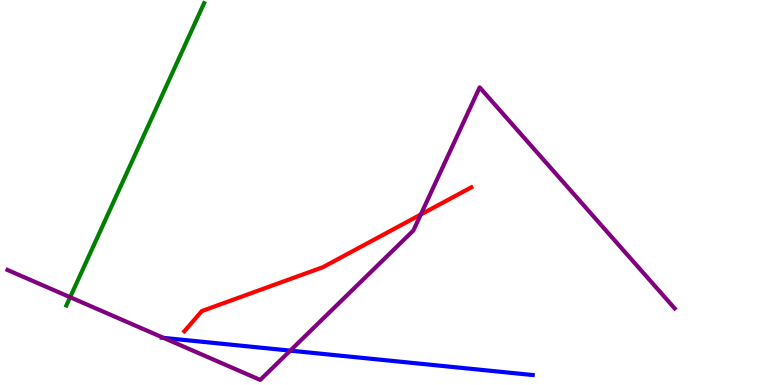[{'lines': ['blue', 'red'], 'intersections': []}, {'lines': ['green', 'red'], 'intersections': []}, {'lines': ['purple', 'red'], 'intersections': [{'x': 5.43, 'y': 4.43}]}, {'lines': ['blue', 'green'], 'intersections': []}, {'lines': ['blue', 'purple'], 'intersections': [{'x': 2.11, 'y': 1.22}, {'x': 3.75, 'y': 0.893}]}, {'lines': ['green', 'purple'], 'intersections': [{'x': 0.905, 'y': 2.28}]}]